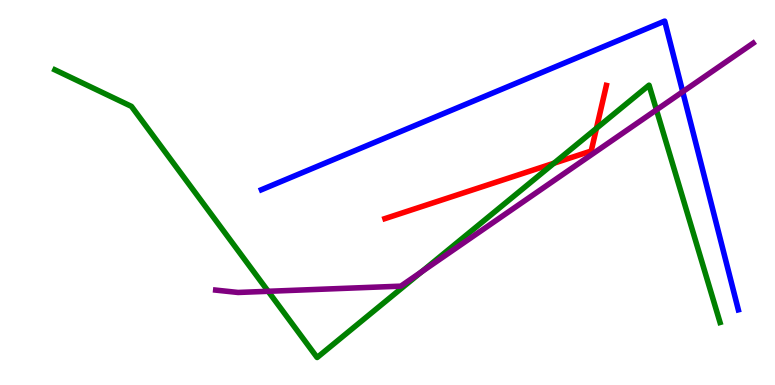[{'lines': ['blue', 'red'], 'intersections': []}, {'lines': ['green', 'red'], 'intersections': [{'x': 7.15, 'y': 5.76}, {'x': 7.7, 'y': 6.67}]}, {'lines': ['purple', 'red'], 'intersections': []}, {'lines': ['blue', 'green'], 'intersections': []}, {'lines': ['blue', 'purple'], 'intersections': [{'x': 8.81, 'y': 7.62}]}, {'lines': ['green', 'purple'], 'intersections': [{'x': 3.46, 'y': 2.43}, {'x': 5.44, 'y': 2.94}, {'x': 8.47, 'y': 7.15}]}]